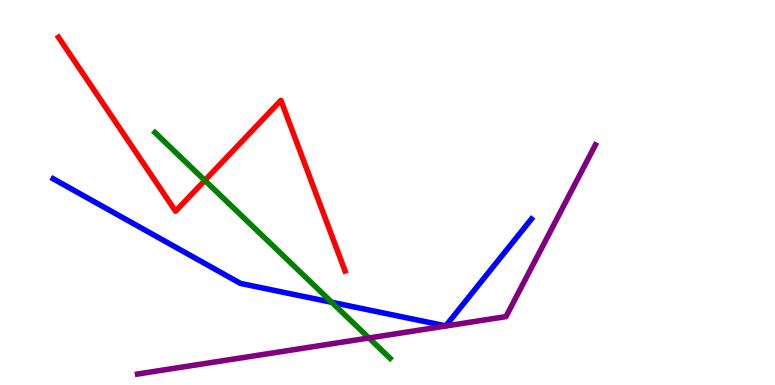[{'lines': ['blue', 'red'], 'intersections': []}, {'lines': ['green', 'red'], 'intersections': [{'x': 2.64, 'y': 5.31}]}, {'lines': ['purple', 'red'], 'intersections': []}, {'lines': ['blue', 'green'], 'intersections': [{'x': 4.28, 'y': 2.15}]}, {'lines': ['blue', 'purple'], 'intersections': []}, {'lines': ['green', 'purple'], 'intersections': [{'x': 4.76, 'y': 1.22}]}]